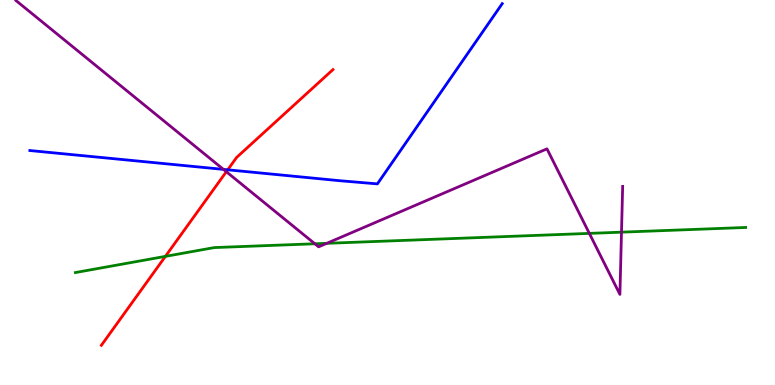[{'lines': ['blue', 'red'], 'intersections': [{'x': 2.94, 'y': 5.59}]}, {'lines': ['green', 'red'], 'intersections': [{'x': 2.13, 'y': 3.34}]}, {'lines': ['purple', 'red'], 'intersections': [{'x': 2.92, 'y': 5.54}]}, {'lines': ['blue', 'green'], 'intersections': []}, {'lines': ['blue', 'purple'], 'intersections': [{'x': 2.88, 'y': 5.6}]}, {'lines': ['green', 'purple'], 'intersections': [{'x': 4.06, 'y': 3.67}, {'x': 4.22, 'y': 3.68}, {'x': 7.6, 'y': 3.94}, {'x': 8.02, 'y': 3.97}]}]